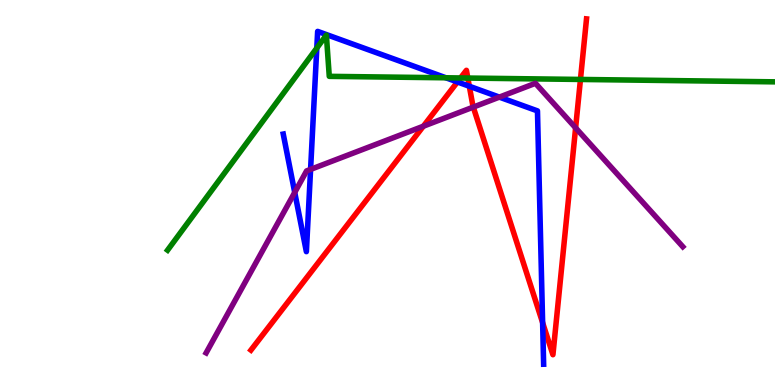[{'lines': ['blue', 'red'], 'intersections': [{'x': 5.9, 'y': 7.87}, {'x': 6.06, 'y': 7.76}, {'x': 7.0, 'y': 1.62}]}, {'lines': ['green', 'red'], 'intersections': [{'x': 5.94, 'y': 7.97}, {'x': 6.04, 'y': 7.97}, {'x': 7.49, 'y': 7.94}]}, {'lines': ['purple', 'red'], 'intersections': [{'x': 5.46, 'y': 6.72}, {'x': 6.11, 'y': 7.22}, {'x': 7.43, 'y': 6.68}]}, {'lines': ['blue', 'green'], 'intersections': [{'x': 4.09, 'y': 8.75}, {'x': 5.75, 'y': 7.98}]}, {'lines': ['blue', 'purple'], 'intersections': [{'x': 3.8, 'y': 5.0}, {'x': 4.01, 'y': 5.6}, {'x': 6.44, 'y': 7.48}]}, {'lines': ['green', 'purple'], 'intersections': []}]